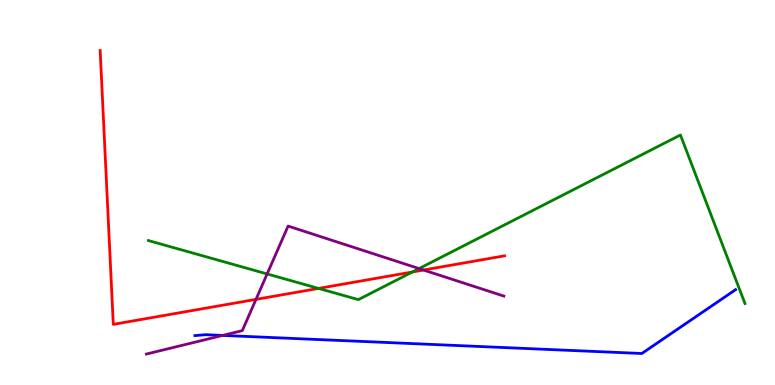[{'lines': ['blue', 'red'], 'intersections': []}, {'lines': ['green', 'red'], 'intersections': [{'x': 4.11, 'y': 2.51}, {'x': 5.32, 'y': 2.94}]}, {'lines': ['purple', 'red'], 'intersections': [{'x': 3.3, 'y': 2.22}, {'x': 5.47, 'y': 2.99}]}, {'lines': ['blue', 'green'], 'intersections': []}, {'lines': ['blue', 'purple'], 'intersections': [{'x': 2.87, 'y': 1.29}]}, {'lines': ['green', 'purple'], 'intersections': [{'x': 3.45, 'y': 2.88}, {'x': 5.41, 'y': 3.02}]}]